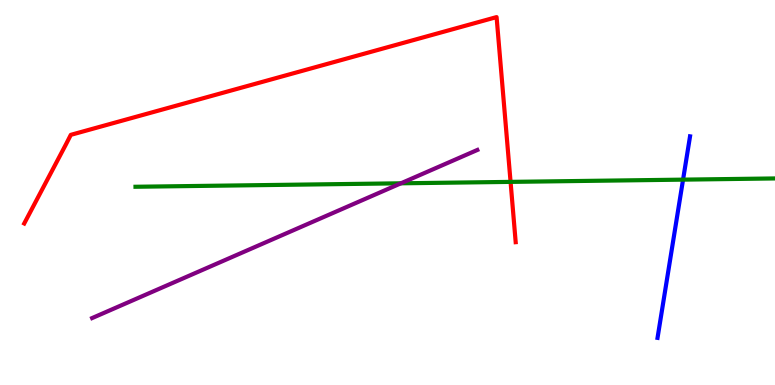[{'lines': ['blue', 'red'], 'intersections': []}, {'lines': ['green', 'red'], 'intersections': [{'x': 6.59, 'y': 5.28}]}, {'lines': ['purple', 'red'], 'intersections': []}, {'lines': ['blue', 'green'], 'intersections': [{'x': 8.81, 'y': 5.33}]}, {'lines': ['blue', 'purple'], 'intersections': []}, {'lines': ['green', 'purple'], 'intersections': [{'x': 5.17, 'y': 5.24}]}]